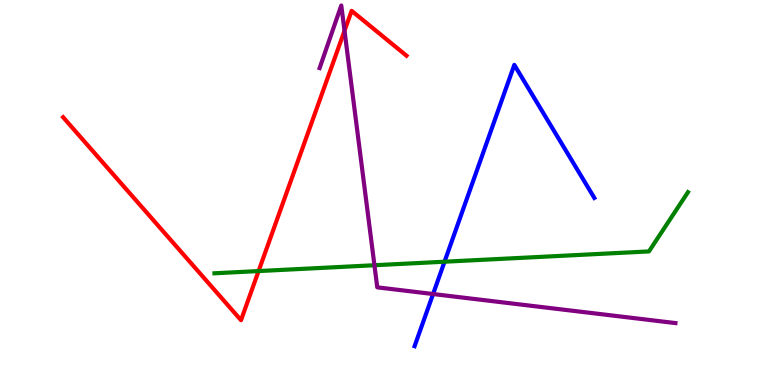[{'lines': ['blue', 'red'], 'intersections': []}, {'lines': ['green', 'red'], 'intersections': [{'x': 3.34, 'y': 2.96}]}, {'lines': ['purple', 'red'], 'intersections': [{'x': 4.45, 'y': 9.2}]}, {'lines': ['blue', 'green'], 'intersections': [{'x': 5.74, 'y': 3.2}]}, {'lines': ['blue', 'purple'], 'intersections': [{'x': 5.59, 'y': 2.36}]}, {'lines': ['green', 'purple'], 'intersections': [{'x': 4.83, 'y': 3.11}]}]